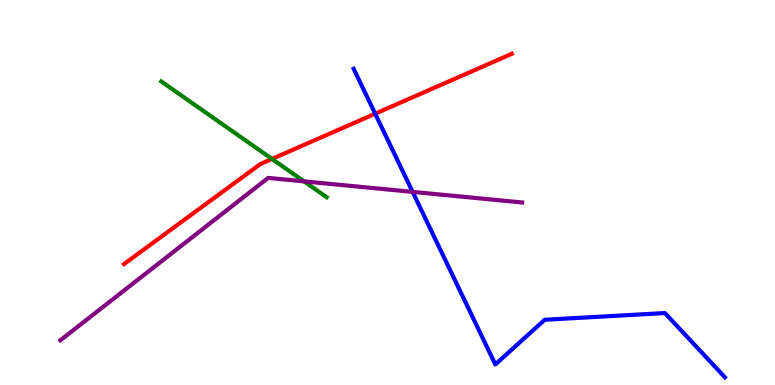[{'lines': ['blue', 'red'], 'intersections': [{'x': 4.84, 'y': 7.05}]}, {'lines': ['green', 'red'], 'intersections': [{'x': 3.51, 'y': 5.87}]}, {'lines': ['purple', 'red'], 'intersections': []}, {'lines': ['blue', 'green'], 'intersections': []}, {'lines': ['blue', 'purple'], 'intersections': [{'x': 5.32, 'y': 5.02}]}, {'lines': ['green', 'purple'], 'intersections': [{'x': 3.92, 'y': 5.29}]}]